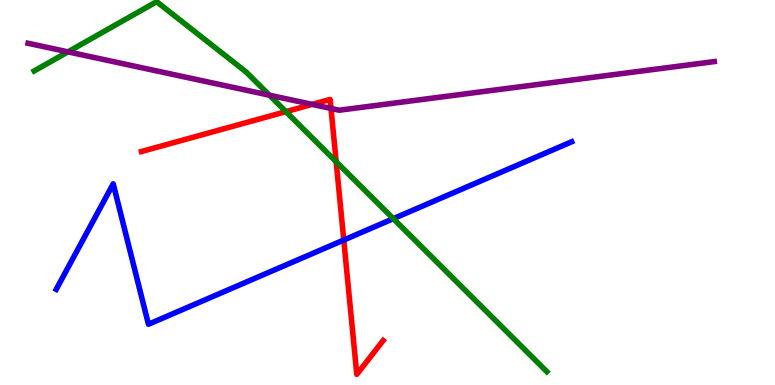[{'lines': ['blue', 'red'], 'intersections': [{'x': 4.44, 'y': 3.77}]}, {'lines': ['green', 'red'], 'intersections': [{'x': 3.69, 'y': 7.1}, {'x': 4.34, 'y': 5.8}]}, {'lines': ['purple', 'red'], 'intersections': [{'x': 4.03, 'y': 7.29}, {'x': 4.27, 'y': 7.18}]}, {'lines': ['blue', 'green'], 'intersections': [{'x': 5.08, 'y': 4.32}]}, {'lines': ['blue', 'purple'], 'intersections': []}, {'lines': ['green', 'purple'], 'intersections': [{'x': 0.877, 'y': 8.65}, {'x': 3.48, 'y': 7.53}]}]